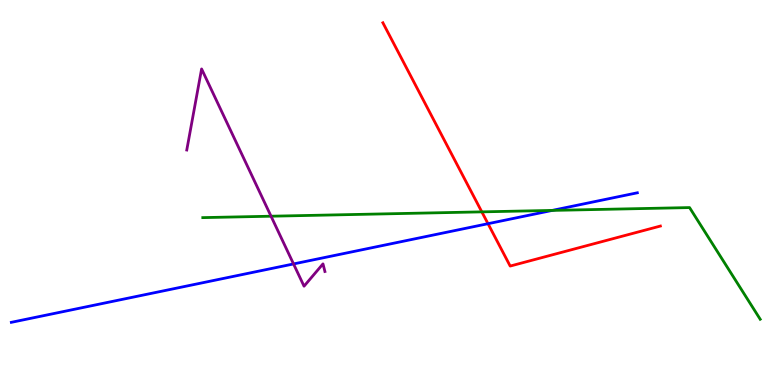[{'lines': ['blue', 'red'], 'intersections': [{'x': 6.3, 'y': 4.19}]}, {'lines': ['green', 'red'], 'intersections': [{'x': 6.22, 'y': 4.5}]}, {'lines': ['purple', 'red'], 'intersections': []}, {'lines': ['blue', 'green'], 'intersections': [{'x': 7.13, 'y': 4.53}]}, {'lines': ['blue', 'purple'], 'intersections': [{'x': 3.79, 'y': 3.14}]}, {'lines': ['green', 'purple'], 'intersections': [{'x': 3.5, 'y': 4.38}]}]